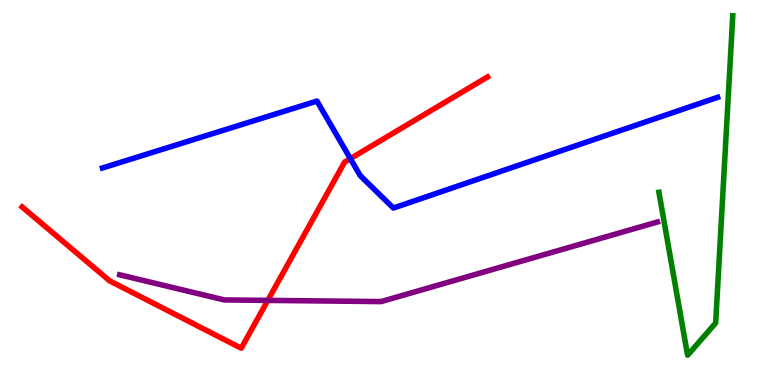[{'lines': ['blue', 'red'], 'intersections': [{'x': 4.52, 'y': 5.88}]}, {'lines': ['green', 'red'], 'intersections': []}, {'lines': ['purple', 'red'], 'intersections': [{'x': 3.46, 'y': 2.2}]}, {'lines': ['blue', 'green'], 'intersections': []}, {'lines': ['blue', 'purple'], 'intersections': []}, {'lines': ['green', 'purple'], 'intersections': []}]